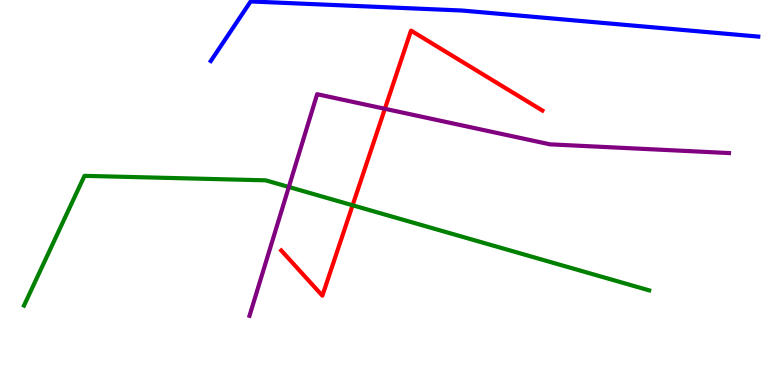[{'lines': ['blue', 'red'], 'intersections': []}, {'lines': ['green', 'red'], 'intersections': [{'x': 4.55, 'y': 4.67}]}, {'lines': ['purple', 'red'], 'intersections': [{'x': 4.97, 'y': 7.17}]}, {'lines': ['blue', 'green'], 'intersections': []}, {'lines': ['blue', 'purple'], 'intersections': []}, {'lines': ['green', 'purple'], 'intersections': [{'x': 3.73, 'y': 5.14}]}]